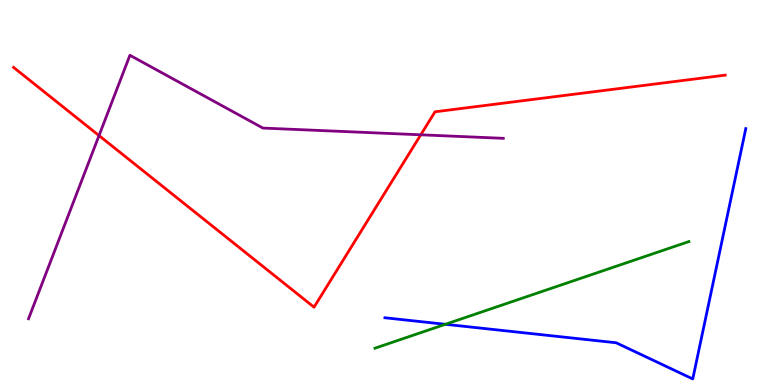[{'lines': ['blue', 'red'], 'intersections': []}, {'lines': ['green', 'red'], 'intersections': []}, {'lines': ['purple', 'red'], 'intersections': [{'x': 1.28, 'y': 6.48}, {'x': 5.43, 'y': 6.5}]}, {'lines': ['blue', 'green'], 'intersections': [{'x': 5.75, 'y': 1.58}]}, {'lines': ['blue', 'purple'], 'intersections': []}, {'lines': ['green', 'purple'], 'intersections': []}]